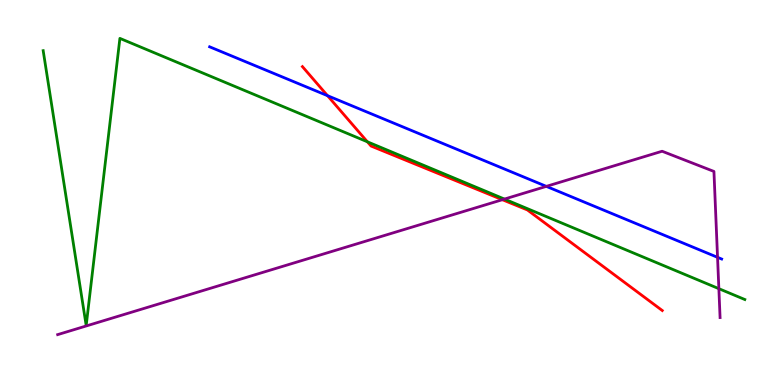[{'lines': ['blue', 'red'], 'intersections': [{'x': 4.23, 'y': 7.51}]}, {'lines': ['green', 'red'], 'intersections': [{'x': 4.74, 'y': 6.32}]}, {'lines': ['purple', 'red'], 'intersections': [{'x': 6.48, 'y': 4.81}]}, {'lines': ['blue', 'green'], 'intersections': []}, {'lines': ['blue', 'purple'], 'intersections': [{'x': 7.05, 'y': 5.16}, {'x': 9.26, 'y': 3.32}]}, {'lines': ['green', 'purple'], 'intersections': [{'x': 6.51, 'y': 4.83}, {'x': 9.28, 'y': 2.5}]}]